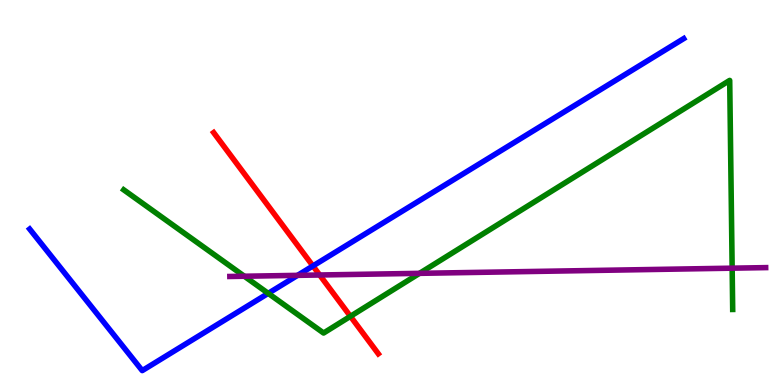[{'lines': ['blue', 'red'], 'intersections': [{'x': 4.04, 'y': 3.09}]}, {'lines': ['green', 'red'], 'intersections': [{'x': 4.52, 'y': 1.78}]}, {'lines': ['purple', 'red'], 'intersections': [{'x': 4.12, 'y': 2.86}]}, {'lines': ['blue', 'green'], 'intersections': [{'x': 3.46, 'y': 2.38}]}, {'lines': ['blue', 'purple'], 'intersections': [{'x': 3.84, 'y': 2.85}]}, {'lines': ['green', 'purple'], 'intersections': [{'x': 3.15, 'y': 2.83}, {'x': 5.41, 'y': 2.9}, {'x': 9.45, 'y': 3.03}]}]